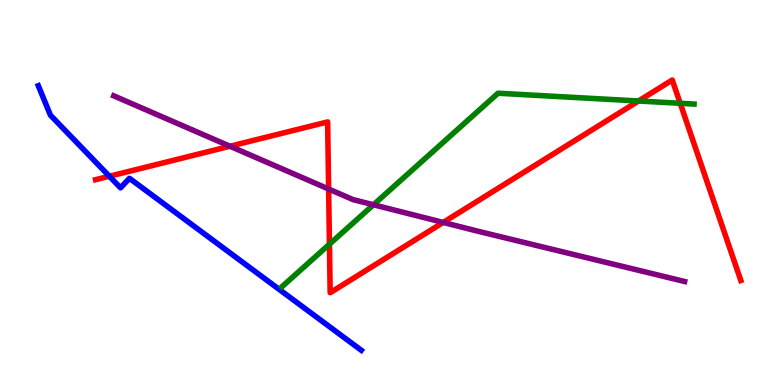[{'lines': ['blue', 'red'], 'intersections': [{'x': 1.41, 'y': 5.42}]}, {'lines': ['green', 'red'], 'intersections': [{'x': 4.25, 'y': 3.66}, {'x': 8.24, 'y': 7.38}, {'x': 8.78, 'y': 7.32}]}, {'lines': ['purple', 'red'], 'intersections': [{'x': 2.97, 'y': 6.2}, {'x': 4.24, 'y': 5.09}, {'x': 5.72, 'y': 4.22}]}, {'lines': ['blue', 'green'], 'intersections': []}, {'lines': ['blue', 'purple'], 'intersections': []}, {'lines': ['green', 'purple'], 'intersections': [{'x': 4.82, 'y': 4.68}]}]